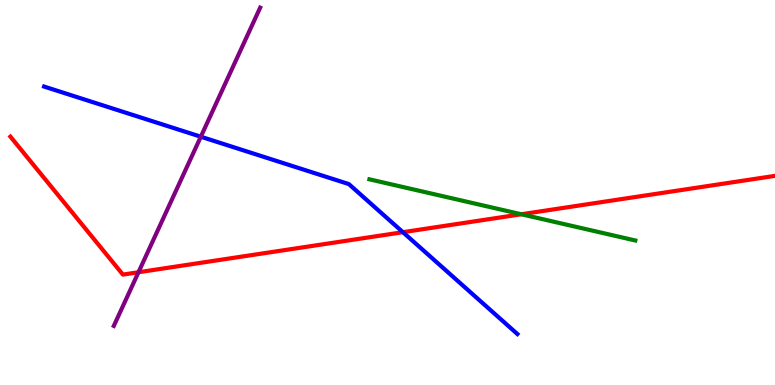[{'lines': ['blue', 'red'], 'intersections': [{'x': 5.2, 'y': 3.97}]}, {'lines': ['green', 'red'], 'intersections': [{'x': 6.73, 'y': 4.43}]}, {'lines': ['purple', 'red'], 'intersections': [{'x': 1.79, 'y': 2.93}]}, {'lines': ['blue', 'green'], 'intersections': []}, {'lines': ['blue', 'purple'], 'intersections': [{'x': 2.59, 'y': 6.45}]}, {'lines': ['green', 'purple'], 'intersections': []}]